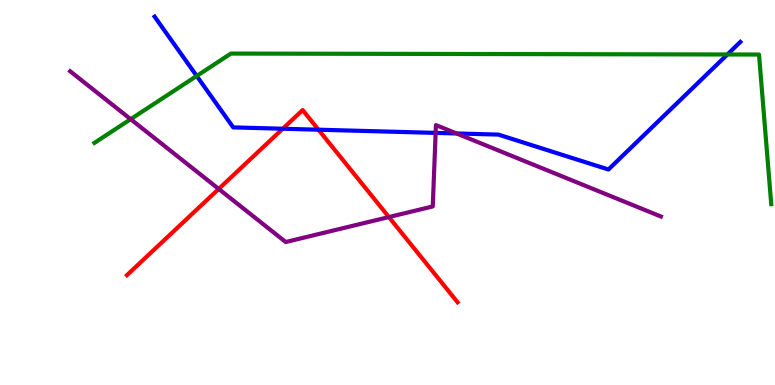[{'lines': ['blue', 'red'], 'intersections': [{'x': 3.65, 'y': 6.66}, {'x': 4.11, 'y': 6.63}]}, {'lines': ['green', 'red'], 'intersections': []}, {'lines': ['purple', 'red'], 'intersections': [{'x': 2.82, 'y': 5.09}, {'x': 5.02, 'y': 4.36}]}, {'lines': ['blue', 'green'], 'intersections': [{'x': 2.54, 'y': 8.03}, {'x': 9.39, 'y': 8.58}]}, {'lines': ['blue', 'purple'], 'intersections': [{'x': 5.62, 'y': 6.55}, {'x': 5.89, 'y': 6.53}]}, {'lines': ['green', 'purple'], 'intersections': [{'x': 1.69, 'y': 6.9}]}]